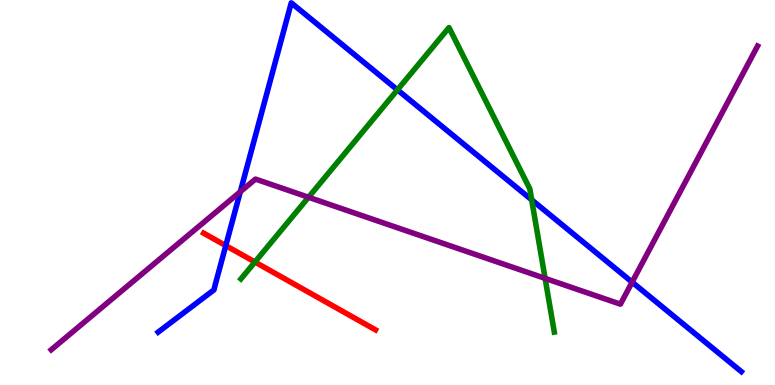[{'lines': ['blue', 'red'], 'intersections': [{'x': 2.91, 'y': 3.62}]}, {'lines': ['green', 'red'], 'intersections': [{'x': 3.29, 'y': 3.19}]}, {'lines': ['purple', 'red'], 'intersections': []}, {'lines': ['blue', 'green'], 'intersections': [{'x': 5.13, 'y': 7.67}, {'x': 6.86, 'y': 4.81}]}, {'lines': ['blue', 'purple'], 'intersections': [{'x': 3.1, 'y': 5.02}, {'x': 8.16, 'y': 2.67}]}, {'lines': ['green', 'purple'], 'intersections': [{'x': 3.98, 'y': 4.88}, {'x': 7.03, 'y': 2.77}]}]